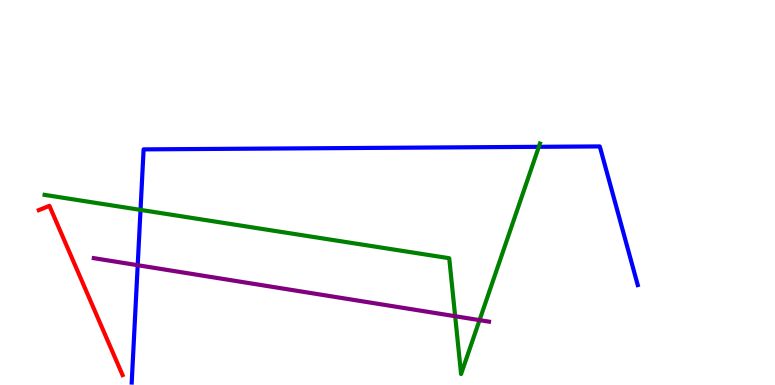[{'lines': ['blue', 'red'], 'intersections': []}, {'lines': ['green', 'red'], 'intersections': []}, {'lines': ['purple', 'red'], 'intersections': []}, {'lines': ['blue', 'green'], 'intersections': [{'x': 1.81, 'y': 4.55}, {'x': 6.95, 'y': 6.19}]}, {'lines': ['blue', 'purple'], 'intersections': [{'x': 1.78, 'y': 3.11}]}, {'lines': ['green', 'purple'], 'intersections': [{'x': 5.87, 'y': 1.79}, {'x': 6.19, 'y': 1.68}]}]